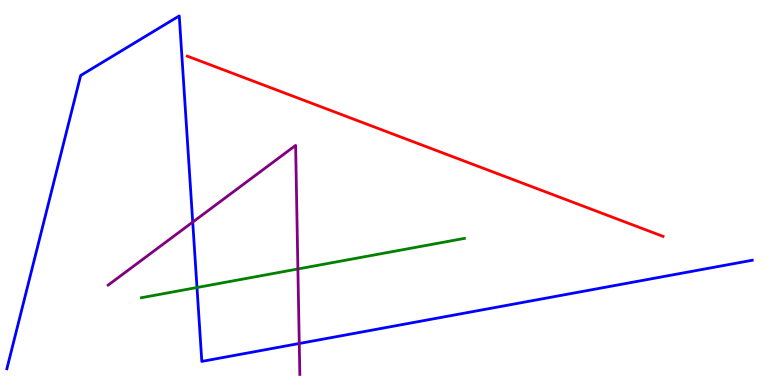[{'lines': ['blue', 'red'], 'intersections': []}, {'lines': ['green', 'red'], 'intersections': []}, {'lines': ['purple', 'red'], 'intersections': []}, {'lines': ['blue', 'green'], 'intersections': [{'x': 2.54, 'y': 2.53}]}, {'lines': ['blue', 'purple'], 'intersections': [{'x': 2.49, 'y': 4.23}, {'x': 3.86, 'y': 1.08}]}, {'lines': ['green', 'purple'], 'intersections': [{'x': 3.84, 'y': 3.01}]}]